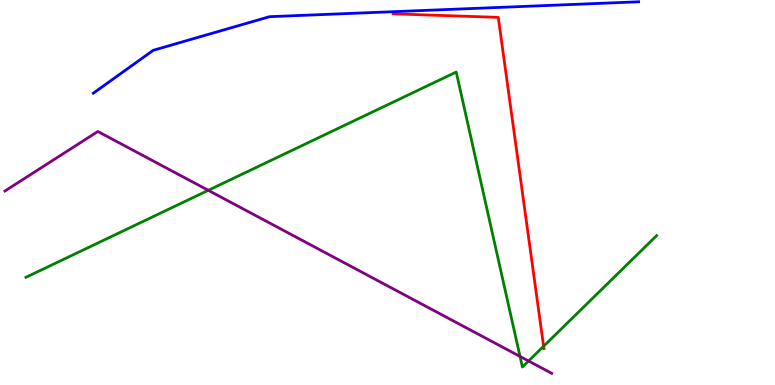[{'lines': ['blue', 'red'], 'intersections': []}, {'lines': ['green', 'red'], 'intersections': [{'x': 7.01, 'y': 1.01}]}, {'lines': ['purple', 'red'], 'intersections': []}, {'lines': ['blue', 'green'], 'intersections': []}, {'lines': ['blue', 'purple'], 'intersections': []}, {'lines': ['green', 'purple'], 'intersections': [{'x': 2.69, 'y': 5.06}, {'x': 6.71, 'y': 0.742}, {'x': 6.82, 'y': 0.624}]}]